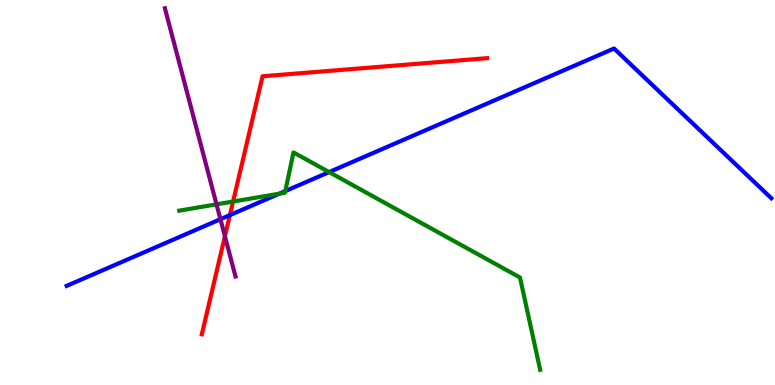[{'lines': ['blue', 'red'], 'intersections': [{'x': 2.97, 'y': 4.41}]}, {'lines': ['green', 'red'], 'intersections': [{'x': 3.01, 'y': 4.77}]}, {'lines': ['purple', 'red'], 'intersections': [{'x': 2.9, 'y': 3.86}]}, {'lines': ['blue', 'green'], 'intersections': [{'x': 3.6, 'y': 4.97}, {'x': 3.68, 'y': 5.04}, {'x': 4.25, 'y': 5.53}]}, {'lines': ['blue', 'purple'], 'intersections': [{'x': 2.84, 'y': 4.31}]}, {'lines': ['green', 'purple'], 'intersections': [{'x': 2.79, 'y': 4.69}]}]